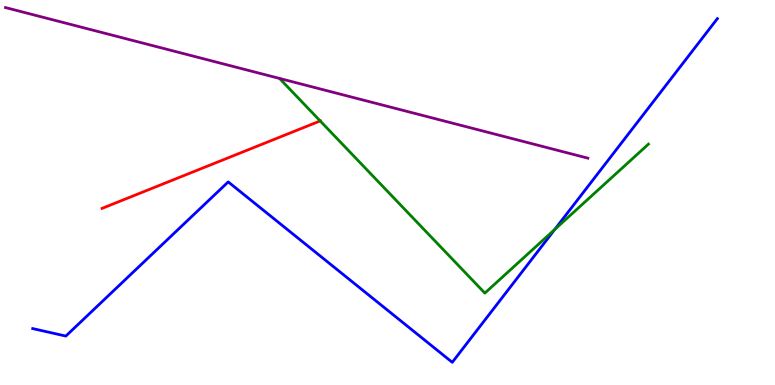[{'lines': ['blue', 'red'], 'intersections': []}, {'lines': ['green', 'red'], 'intersections': [{'x': 4.13, 'y': 6.86}]}, {'lines': ['purple', 'red'], 'intersections': []}, {'lines': ['blue', 'green'], 'intersections': [{'x': 7.16, 'y': 4.04}]}, {'lines': ['blue', 'purple'], 'intersections': []}, {'lines': ['green', 'purple'], 'intersections': []}]